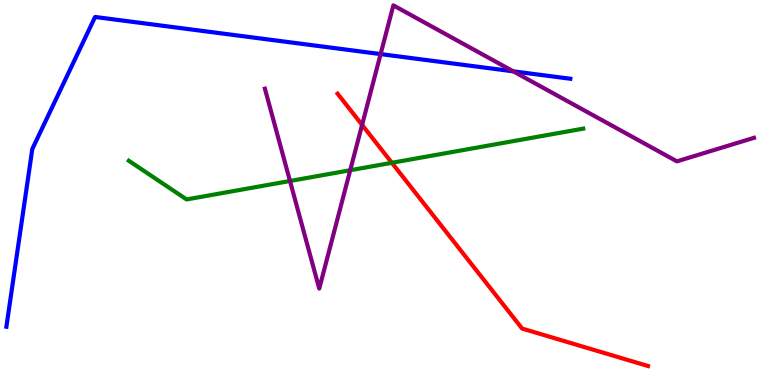[{'lines': ['blue', 'red'], 'intersections': []}, {'lines': ['green', 'red'], 'intersections': [{'x': 5.06, 'y': 5.77}]}, {'lines': ['purple', 'red'], 'intersections': [{'x': 4.67, 'y': 6.76}]}, {'lines': ['blue', 'green'], 'intersections': []}, {'lines': ['blue', 'purple'], 'intersections': [{'x': 4.91, 'y': 8.6}, {'x': 6.62, 'y': 8.15}]}, {'lines': ['green', 'purple'], 'intersections': [{'x': 3.74, 'y': 5.3}, {'x': 4.52, 'y': 5.58}]}]